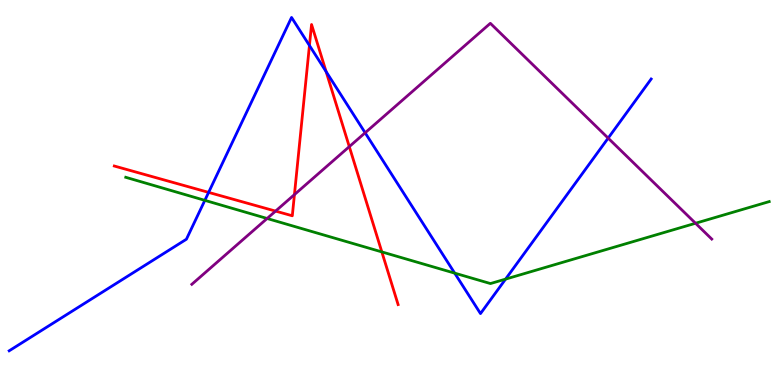[{'lines': ['blue', 'red'], 'intersections': [{'x': 2.69, 'y': 5.0}, {'x': 3.99, 'y': 8.82}, {'x': 4.21, 'y': 8.14}]}, {'lines': ['green', 'red'], 'intersections': [{'x': 4.93, 'y': 3.46}]}, {'lines': ['purple', 'red'], 'intersections': [{'x': 3.56, 'y': 4.52}, {'x': 3.8, 'y': 4.95}, {'x': 4.51, 'y': 6.19}]}, {'lines': ['blue', 'green'], 'intersections': [{'x': 2.64, 'y': 4.8}, {'x': 5.87, 'y': 2.91}, {'x': 6.52, 'y': 2.75}]}, {'lines': ['blue', 'purple'], 'intersections': [{'x': 4.71, 'y': 6.55}, {'x': 7.85, 'y': 6.41}]}, {'lines': ['green', 'purple'], 'intersections': [{'x': 3.45, 'y': 4.32}, {'x': 8.97, 'y': 4.2}]}]